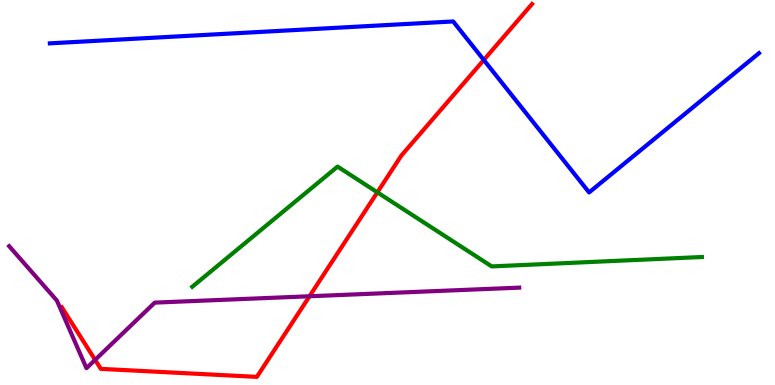[{'lines': ['blue', 'red'], 'intersections': [{'x': 6.24, 'y': 8.44}]}, {'lines': ['green', 'red'], 'intersections': [{'x': 4.87, 'y': 5.0}]}, {'lines': ['purple', 'red'], 'intersections': [{'x': 1.23, 'y': 0.653}, {'x': 3.99, 'y': 2.3}]}, {'lines': ['blue', 'green'], 'intersections': []}, {'lines': ['blue', 'purple'], 'intersections': []}, {'lines': ['green', 'purple'], 'intersections': []}]